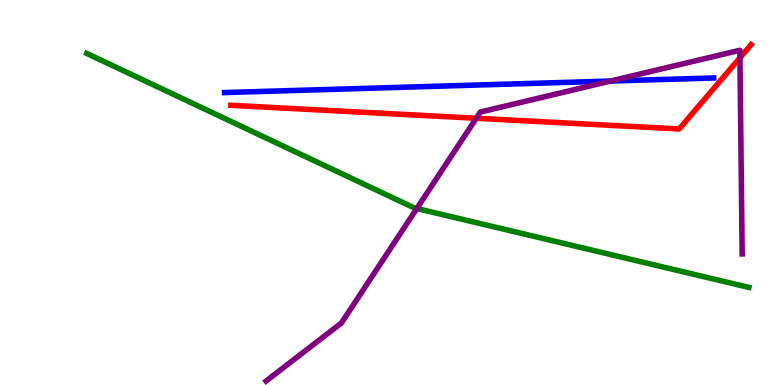[{'lines': ['blue', 'red'], 'intersections': []}, {'lines': ['green', 'red'], 'intersections': []}, {'lines': ['purple', 'red'], 'intersections': [{'x': 6.15, 'y': 6.93}, {'x': 9.55, 'y': 8.5}]}, {'lines': ['blue', 'green'], 'intersections': []}, {'lines': ['blue', 'purple'], 'intersections': [{'x': 7.88, 'y': 7.89}]}, {'lines': ['green', 'purple'], 'intersections': [{'x': 5.38, 'y': 4.58}]}]